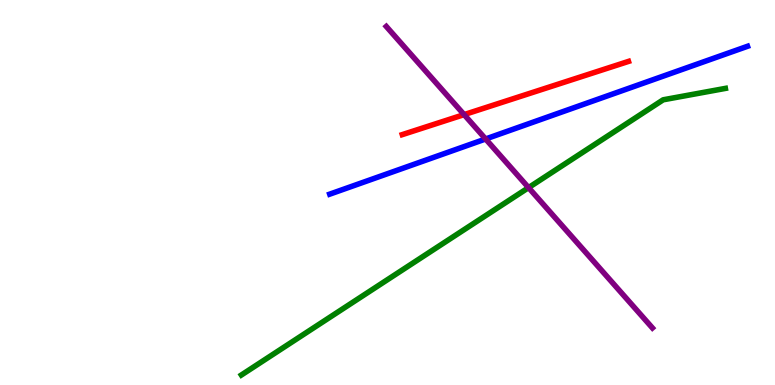[{'lines': ['blue', 'red'], 'intersections': []}, {'lines': ['green', 'red'], 'intersections': []}, {'lines': ['purple', 'red'], 'intersections': [{'x': 5.99, 'y': 7.02}]}, {'lines': ['blue', 'green'], 'intersections': []}, {'lines': ['blue', 'purple'], 'intersections': [{'x': 6.27, 'y': 6.39}]}, {'lines': ['green', 'purple'], 'intersections': [{'x': 6.82, 'y': 5.13}]}]